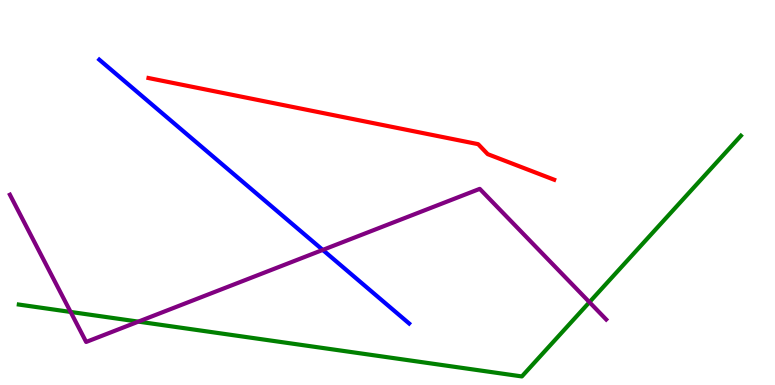[{'lines': ['blue', 'red'], 'intersections': []}, {'lines': ['green', 'red'], 'intersections': []}, {'lines': ['purple', 'red'], 'intersections': []}, {'lines': ['blue', 'green'], 'intersections': []}, {'lines': ['blue', 'purple'], 'intersections': [{'x': 4.16, 'y': 3.51}]}, {'lines': ['green', 'purple'], 'intersections': [{'x': 0.911, 'y': 1.9}, {'x': 1.79, 'y': 1.65}, {'x': 7.61, 'y': 2.15}]}]